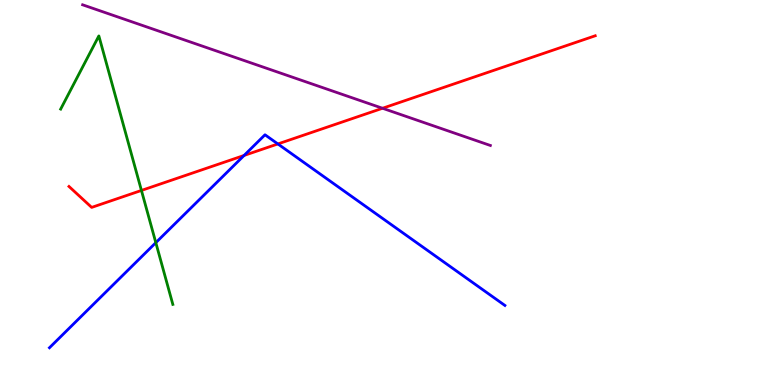[{'lines': ['blue', 'red'], 'intersections': [{'x': 3.15, 'y': 5.96}, {'x': 3.59, 'y': 6.26}]}, {'lines': ['green', 'red'], 'intersections': [{'x': 1.82, 'y': 5.05}]}, {'lines': ['purple', 'red'], 'intersections': [{'x': 4.94, 'y': 7.19}]}, {'lines': ['blue', 'green'], 'intersections': [{'x': 2.01, 'y': 3.7}]}, {'lines': ['blue', 'purple'], 'intersections': []}, {'lines': ['green', 'purple'], 'intersections': []}]